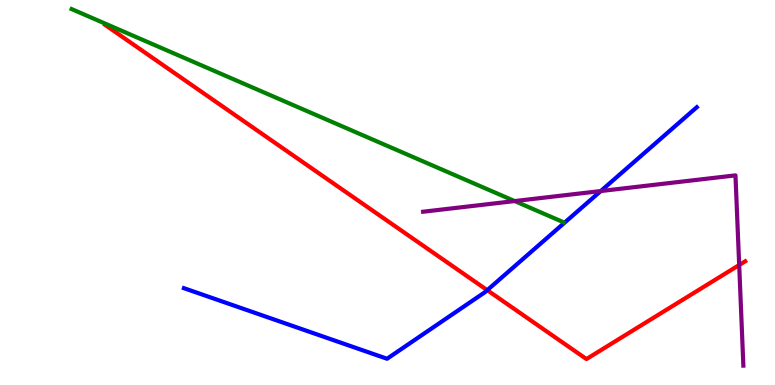[{'lines': ['blue', 'red'], 'intersections': [{'x': 6.29, 'y': 2.46}]}, {'lines': ['green', 'red'], 'intersections': []}, {'lines': ['purple', 'red'], 'intersections': [{'x': 9.54, 'y': 3.12}]}, {'lines': ['blue', 'green'], 'intersections': []}, {'lines': ['blue', 'purple'], 'intersections': [{'x': 7.75, 'y': 5.04}]}, {'lines': ['green', 'purple'], 'intersections': [{'x': 6.64, 'y': 4.78}]}]